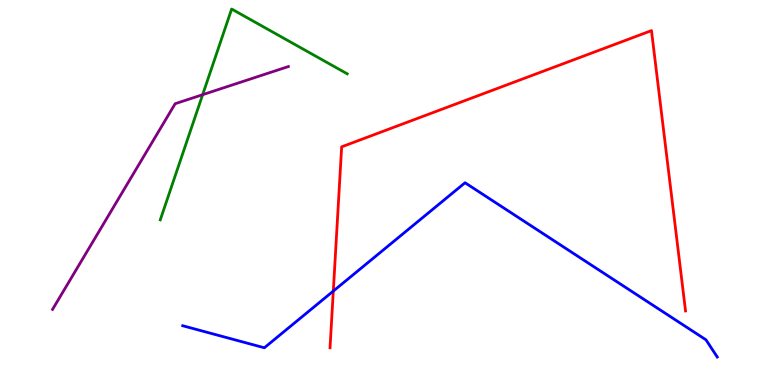[{'lines': ['blue', 'red'], 'intersections': [{'x': 4.3, 'y': 2.44}]}, {'lines': ['green', 'red'], 'intersections': []}, {'lines': ['purple', 'red'], 'intersections': []}, {'lines': ['blue', 'green'], 'intersections': []}, {'lines': ['blue', 'purple'], 'intersections': []}, {'lines': ['green', 'purple'], 'intersections': [{'x': 2.61, 'y': 7.54}]}]